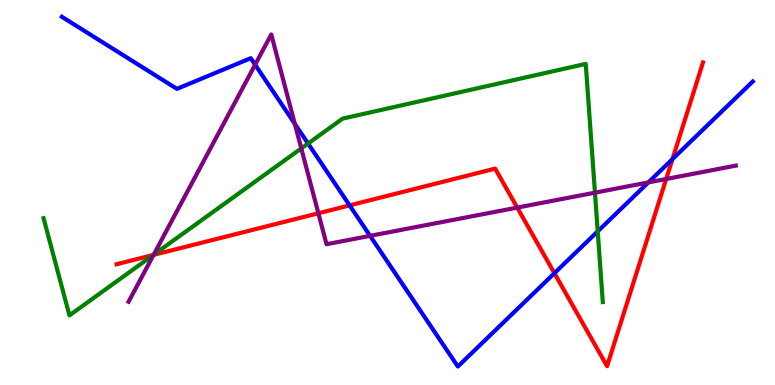[{'lines': ['blue', 'red'], 'intersections': [{'x': 4.51, 'y': 4.67}, {'x': 7.15, 'y': 2.9}, {'x': 8.68, 'y': 5.87}]}, {'lines': ['green', 'red'], 'intersections': [{'x': 1.98, 'y': 3.38}]}, {'lines': ['purple', 'red'], 'intersections': [{'x': 1.98, 'y': 3.38}, {'x': 4.11, 'y': 4.46}, {'x': 6.67, 'y': 4.61}, {'x': 8.6, 'y': 5.35}]}, {'lines': ['blue', 'green'], 'intersections': [{'x': 3.97, 'y': 6.27}, {'x': 7.71, 'y': 3.99}]}, {'lines': ['blue', 'purple'], 'intersections': [{'x': 3.29, 'y': 8.32}, {'x': 3.8, 'y': 6.78}, {'x': 4.78, 'y': 3.87}, {'x': 8.37, 'y': 5.26}]}, {'lines': ['green', 'purple'], 'intersections': [{'x': 1.98, 'y': 3.38}, {'x': 3.89, 'y': 6.15}, {'x': 7.68, 'y': 5.0}]}]